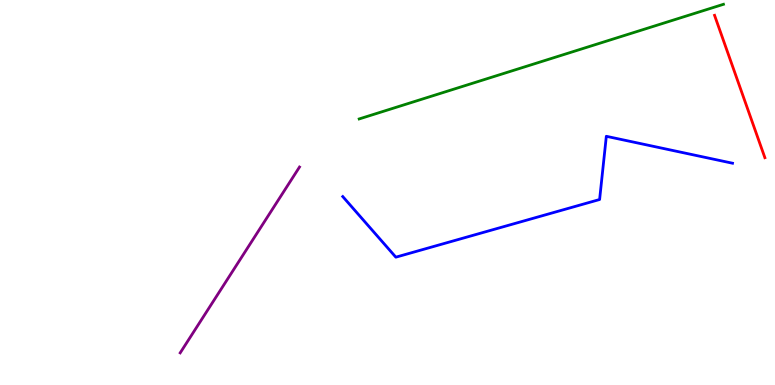[{'lines': ['blue', 'red'], 'intersections': []}, {'lines': ['green', 'red'], 'intersections': []}, {'lines': ['purple', 'red'], 'intersections': []}, {'lines': ['blue', 'green'], 'intersections': []}, {'lines': ['blue', 'purple'], 'intersections': []}, {'lines': ['green', 'purple'], 'intersections': []}]